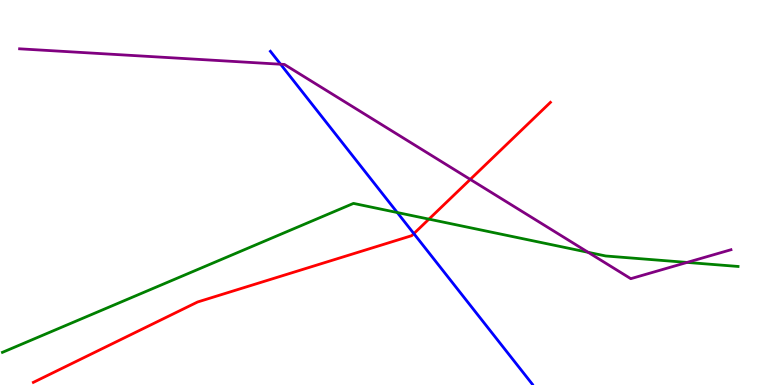[{'lines': ['blue', 'red'], 'intersections': [{'x': 5.34, 'y': 3.93}]}, {'lines': ['green', 'red'], 'intersections': [{'x': 5.53, 'y': 4.31}]}, {'lines': ['purple', 'red'], 'intersections': [{'x': 6.07, 'y': 5.34}]}, {'lines': ['blue', 'green'], 'intersections': [{'x': 5.13, 'y': 4.48}]}, {'lines': ['blue', 'purple'], 'intersections': [{'x': 3.62, 'y': 8.33}]}, {'lines': ['green', 'purple'], 'intersections': [{'x': 7.59, 'y': 3.45}, {'x': 8.87, 'y': 3.18}]}]